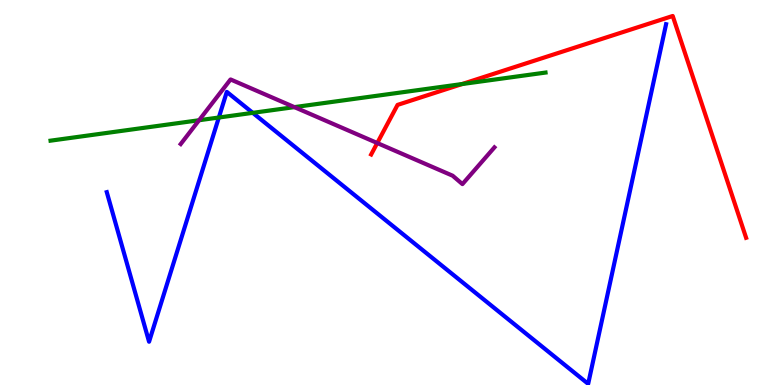[{'lines': ['blue', 'red'], 'intersections': []}, {'lines': ['green', 'red'], 'intersections': [{'x': 5.96, 'y': 7.82}]}, {'lines': ['purple', 'red'], 'intersections': [{'x': 4.87, 'y': 6.28}]}, {'lines': ['blue', 'green'], 'intersections': [{'x': 2.82, 'y': 6.95}, {'x': 3.26, 'y': 7.07}]}, {'lines': ['blue', 'purple'], 'intersections': []}, {'lines': ['green', 'purple'], 'intersections': [{'x': 2.57, 'y': 6.88}, {'x': 3.8, 'y': 7.22}]}]